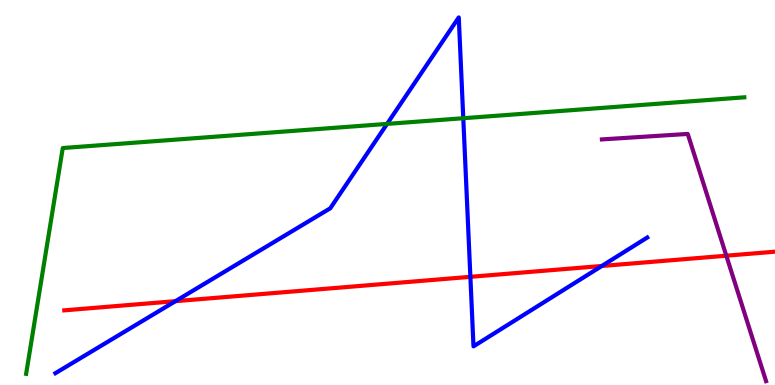[{'lines': ['blue', 'red'], 'intersections': [{'x': 2.26, 'y': 2.18}, {'x': 6.07, 'y': 2.81}, {'x': 7.77, 'y': 3.09}]}, {'lines': ['green', 'red'], 'intersections': []}, {'lines': ['purple', 'red'], 'intersections': [{'x': 9.37, 'y': 3.36}]}, {'lines': ['blue', 'green'], 'intersections': [{'x': 4.99, 'y': 6.78}, {'x': 5.98, 'y': 6.93}]}, {'lines': ['blue', 'purple'], 'intersections': []}, {'lines': ['green', 'purple'], 'intersections': []}]